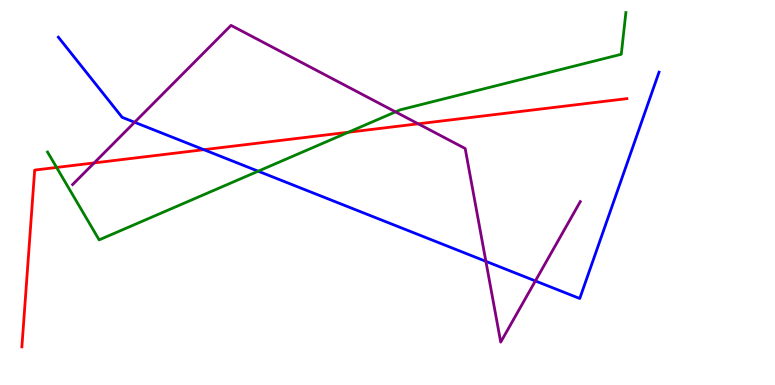[{'lines': ['blue', 'red'], 'intersections': [{'x': 2.63, 'y': 6.11}]}, {'lines': ['green', 'red'], 'intersections': [{'x': 0.73, 'y': 5.65}, {'x': 4.49, 'y': 6.57}]}, {'lines': ['purple', 'red'], 'intersections': [{'x': 1.21, 'y': 5.77}, {'x': 5.4, 'y': 6.78}]}, {'lines': ['blue', 'green'], 'intersections': [{'x': 3.33, 'y': 5.55}]}, {'lines': ['blue', 'purple'], 'intersections': [{'x': 1.74, 'y': 6.82}, {'x': 6.27, 'y': 3.21}, {'x': 6.91, 'y': 2.7}]}, {'lines': ['green', 'purple'], 'intersections': [{'x': 5.1, 'y': 7.09}]}]